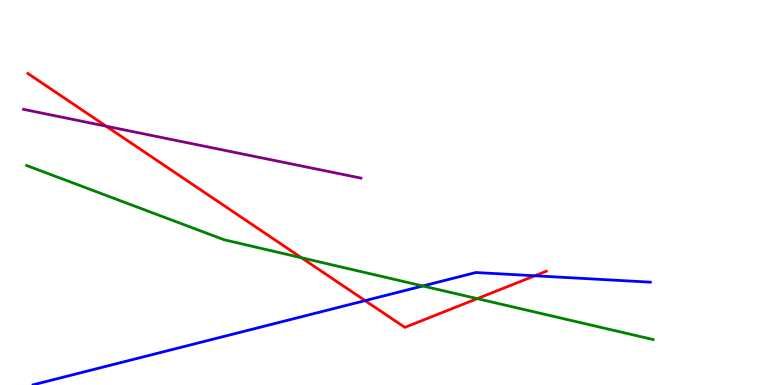[{'lines': ['blue', 'red'], 'intersections': [{'x': 4.71, 'y': 2.19}, {'x': 6.9, 'y': 2.84}]}, {'lines': ['green', 'red'], 'intersections': [{'x': 3.89, 'y': 3.31}, {'x': 6.16, 'y': 2.24}]}, {'lines': ['purple', 'red'], 'intersections': [{'x': 1.37, 'y': 6.72}]}, {'lines': ['blue', 'green'], 'intersections': [{'x': 5.46, 'y': 2.57}]}, {'lines': ['blue', 'purple'], 'intersections': []}, {'lines': ['green', 'purple'], 'intersections': []}]